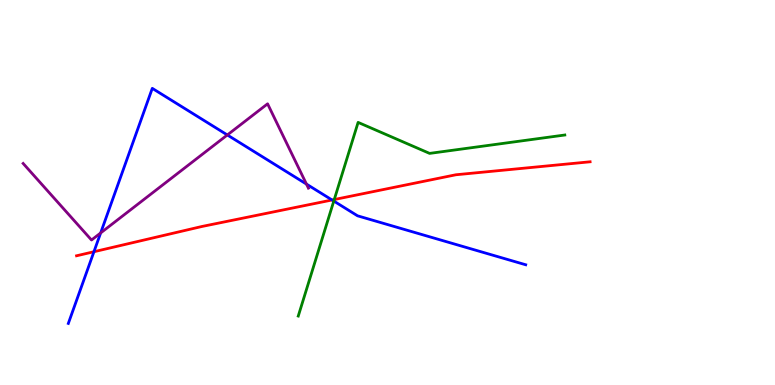[{'lines': ['blue', 'red'], 'intersections': [{'x': 1.21, 'y': 3.46}, {'x': 4.28, 'y': 4.81}]}, {'lines': ['green', 'red'], 'intersections': [{'x': 4.31, 'y': 4.82}]}, {'lines': ['purple', 'red'], 'intersections': []}, {'lines': ['blue', 'green'], 'intersections': [{'x': 4.31, 'y': 4.78}]}, {'lines': ['blue', 'purple'], 'intersections': [{'x': 1.3, 'y': 3.95}, {'x': 2.93, 'y': 6.49}, {'x': 3.95, 'y': 5.22}]}, {'lines': ['green', 'purple'], 'intersections': []}]